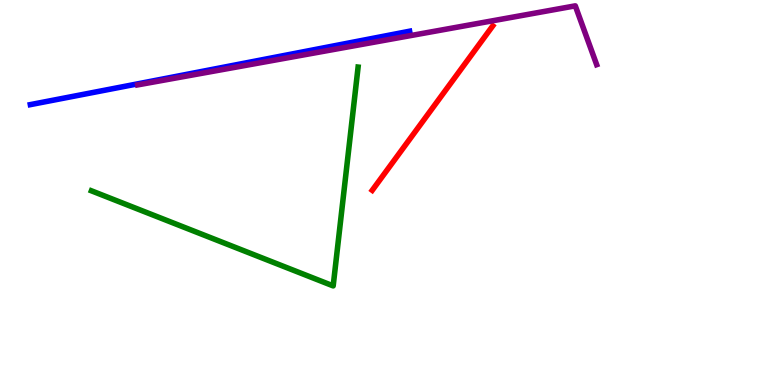[{'lines': ['blue', 'red'], 'intersections': []}, {'lines': ['green', 'red'], 'intersections': []}, {'lines': ['purple', 'red'], 'intersections': []}, {'lines': ['blue', 'green'], 'intersections': []}, {'lines': ['blue', 'purple'], 'intersections': []}, {'lines': ['green', 'purple'], 'intersections': []}]